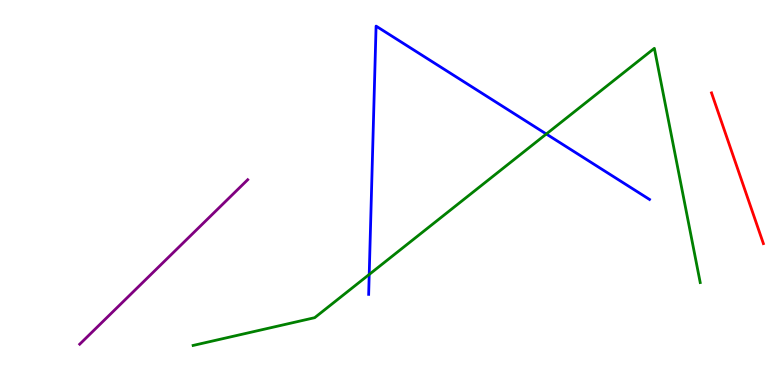[{'lines': ['blue', 'red'], 'intersections': []}, {'lines': ['green', 'red'], 'intersections': []}, {'lines': ['purple', 'red'], 'intersections': []}, {'lines': ['blue', 'green'], 'intersections': [{'x': 4.76, 'y': 2.87}, {'x': 7.05, 'y': 6.52}]}, {'lines': ['blue', 'purple'], 'intersections': []}, {'lines': ['green', 'purple'], 'intersections': []}]